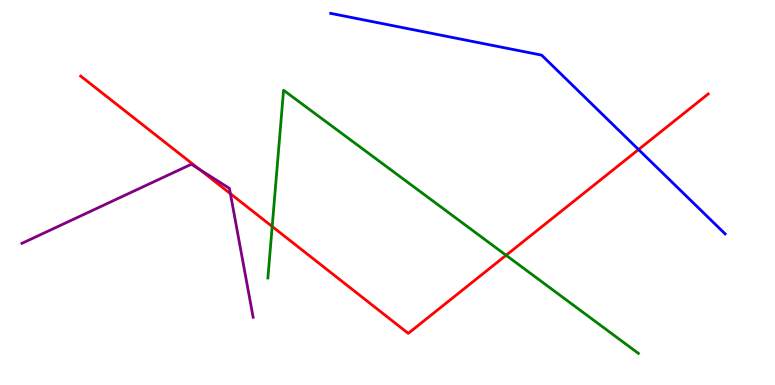[{'lines': ['blue', 'red'], 'intersections': [{'x': 8.24, 'y': 6.12}]}, {'lines': ['green', 'red'], 'intersections': [{'x': 3.51, 'y': 4.12}, {'x': 6.53, 'y': 3.37}]}, {'lines': ['purple', 'red'], 'intersections': [{'x': 2.57, 'y': 5.6}, {'x': 2.97, 'y': 4.97}]}, {'lines': ['blue', 'green'], 'intersections': []}, {'lines': ['blue', 'purple'], 'intersections': []}, {'lines': ['green', 'purple'], 'intersections': []}]